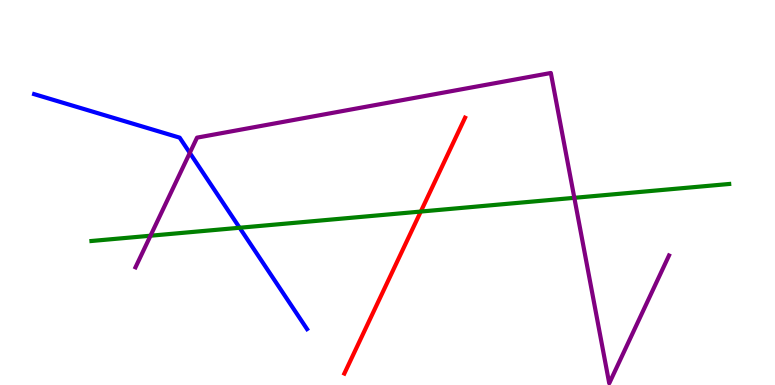[{'lines': ['blue', 'red'], 'intersections': []}, {'lines': ['green', 'red'], 'intersections': [{'x': 5.43, 'y': 4.51}]}, {'lines': ['purple', 'red'], 'intersections': []}, {'lines': ['blue', 'green'], 'intersections': [{'x': 3.09, 'y': 4.08}]}, {'lines': ['blue', 'purple'], 'intersections': [{'x': 2.45, 'y': 6.03}]}, {'lines': ['green', 'purple'], 'intersections': [{'x': 1.94, 'y': 3.88}, {'x': 7.41, 'y': 4.86}]}]